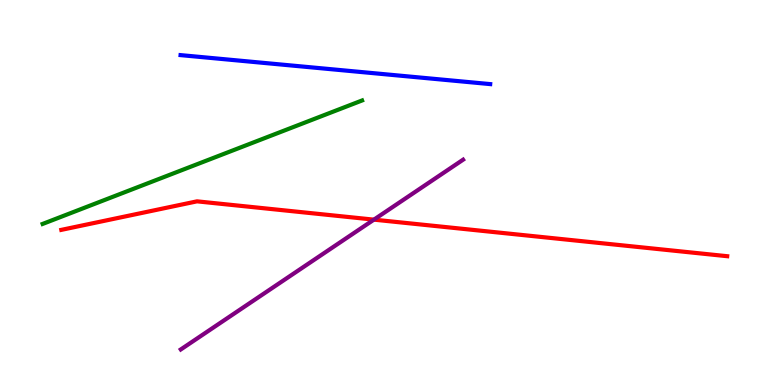[{'lines': ['blue', 'red'], 'intersections': []}, {'lines': ['green', 'red'], 'intersections': []}, {'lines': ['purple', 'red'], 'intersections': [{'x': 4.82, 'y': 4.29}]}, {'lines': ['blue', 'green'], 'intersections': []}, {'lines': ['blue', 'purple'], 'intersections': []}, {'lines': ['green', 'purple'], 'intersections': []}]